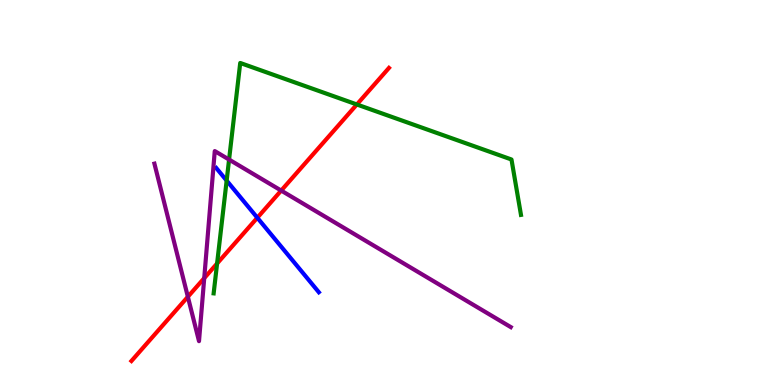[{'lines': ['blue', 'red'], 'intersections': [{'x': 3.32, 'y': 4.34}]}, {'lines': ['green', 'red'], 'intersections': [{'x': 2.8, 'y': 3.16}, {'x': 4.6, 'y': 7.29}]}, {'lines': ['purple', 'red'], 'intersections': [{'x': 2.42, 'y': 2.29}, {'x': 2.64, 'y': 2.78}, {'x': 3.63, 'y': 5.05}]}, {'lines': ['blue', 'green'], 'intersections': [{'x': 2.92, 'y': 5.31}]}, {'lines': ['blue', 'purple'], 'intersections': []}, {'lines': ['green', 'purple'], 'intersections': [{'x': 2.96, 'y': 5.86}]}]